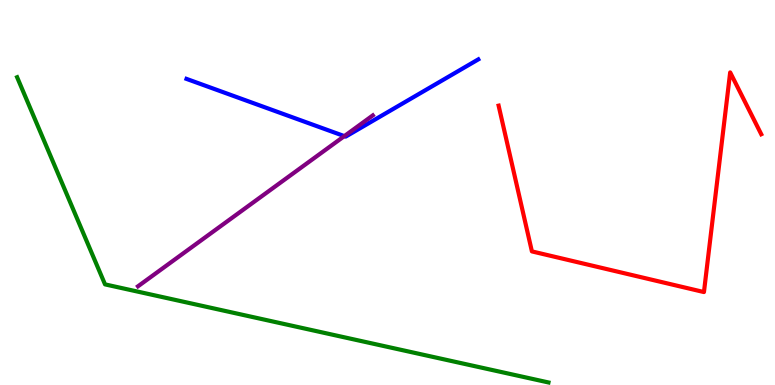[{'lines': ['blue', 'red'], 'intersections': []}, {'lines': ['green', 'red'], 'intersections': []}, {'lines': ['purple', 'red'], 'intersections': []}, {'lines': ['blue', 'green'], 'intersections': []}, {'lines': ['blue', 'purple'], 'intersections': [{'x': 4.44, 'y': 6.46}]}, {'lines': ['green', 'purple'], 'intersections': []}]